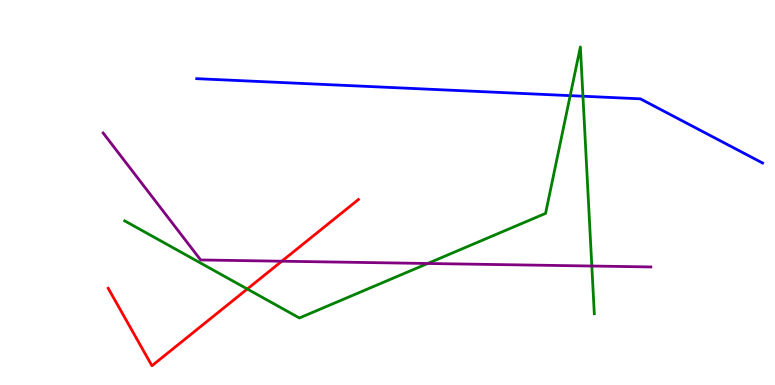[{'lines': ['blue', 'red'], 'intersections': []}, {'lines': ['green', 'red'], 'intersections': [{'x': 3.19, 'y': 2.49}]}, {'lines': ['purple', 'red'], 'intersections': [{'x': 3.64, 'y': 3.22}]}, {'lines': ['blue', 'green'], 'intersections': [{'x': 7.36, 'y': 7.52}, {'x': 7.52, 'y': 7.5}]}, {'lines': ['blue', 'purple'], 'intersections': []}, {'lines': ['green', 'purple'], 'intersections': [{'x': 5.52, 'y': 3.16}, {'x': 7.64, 'y': 3.09}]}]